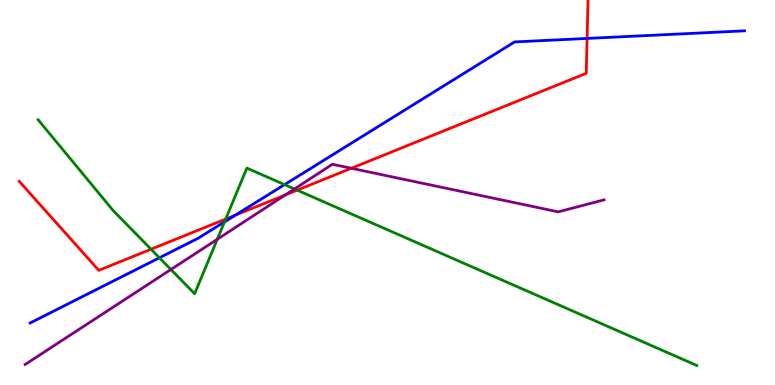[{'lines': ['blue', 'red'], 'intersections': [{'x': 3.04, 'y': 4.41}, {'x': 7.58, 'y': 9.0}]}, {'lines': ['green', 'red'], 'intersections': [{'x': 1.95, 'y': 3.53}, {'x': 2.91, 'y': 4.31}, {'x': 3.83, 'y': 5.06}]}, {'lines': ['purple', 'red'], 'intersections': [{'x': 3.68, 'y': 4.94}, {'x': 4.53, 'y': 5.63}]}, {'lines': ['blue', 'green'], 'intersections': [{'x': 2.06, 'y': 3.3}, {'x': 2.9, 'y': 4.24}, {'x': 3.67, 'y': 5.2}]}, {'lines': ['blue', 'purple'], 'intersections': []}, {'lines': ['green', 'purple'], 'intersections': [{'x': 2.21, 'y': 3.0}, {'x': 2.8, 'y': 3.78}, {'x': 3.8, 'y': 5.09}]}]